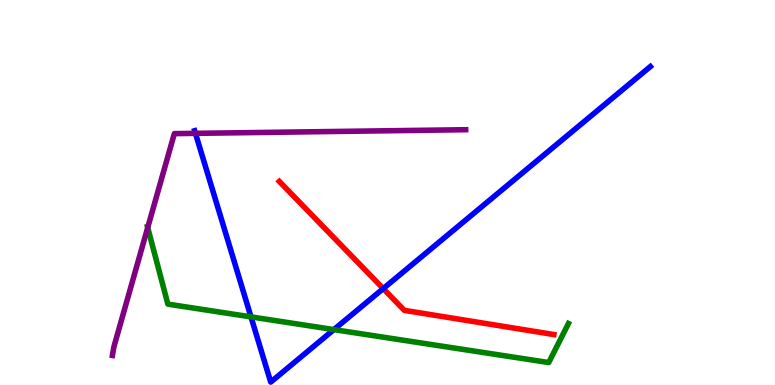[{'lines': ['blue', 'red'], 'intersections': [{'x': 4.94, 'y': 2.5}]}, {'lines': ['green', 'red'], 'intersections': []}, {'lines': ['purple', 'red'], 'intersections': []}, {'lines': ['blue', 'green'], 'intersections': [{'x': 3.24, 'y': 1.77}, {'x': 4.31, 'y': 1.44}]}, {'lines': ['blue', 'purple'], 'intersections': [{'x': 2.52, 'y': 6.54}]}, {'lines': ['green', 'purple'], 'intersections': [{'x': 1.91, 'y': 4.09}]}]